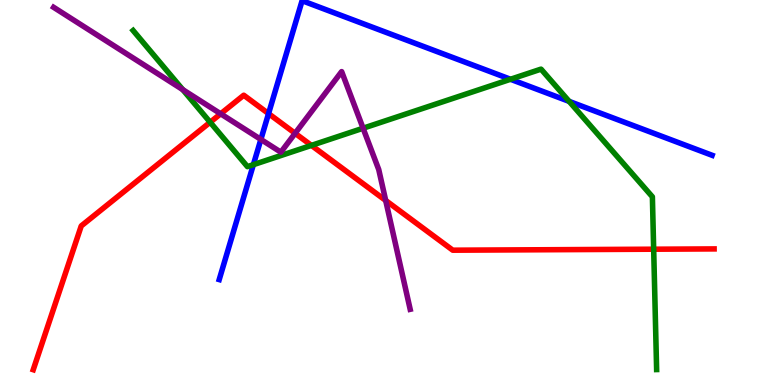[{'lines': ['blue', 'red'], 'intersections': [{'x': 3.47, 'y': 7.05}]}, {'lines': ['green', 'red'], 'intersections': [{'x': 2.71, 'y': 6.82}, {'x': 4.02, 'y': 6.22}, {'x': 8.43, 'y': 3.53}]}, {'lines': ['purple', 'red'], 'intersections': [{'x': 2.85, 'y': 7.04}, {'x': 3.81, 'y': 6.54}, {'x': 4.98, 'y': 4.79}]}, {'lines': ['blue', 'green'], 'intersections': [{'x': 3.27, 'y': 5.72}, {'x': 6.59, 'y': 7.94}, {'x': 7.34, 'y': 7.37}]}, {'lines': ['blue', 'purple'], 'intersections': [{'x': 3.37, 'y': 6.38}]}, {'lines': ['green', 'purple'], 'intersections': [{'x': 2.36, 'y': 7.67}, {'x': 4.69, 'y': 6.67}]}]